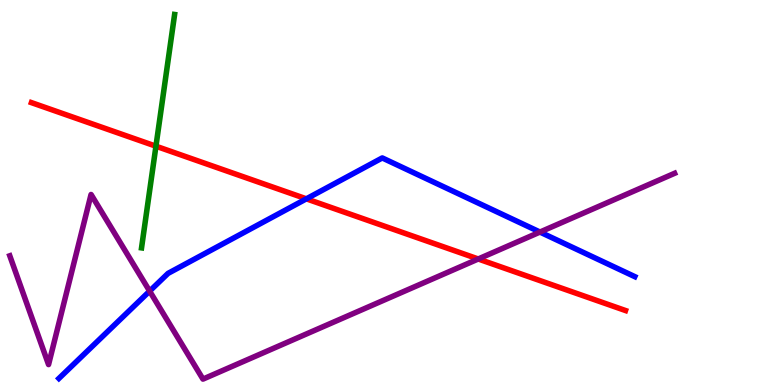[{'lines': ['blue', 'red'], 'intersections': [{'x': 3.95, 'y': 4.84}]}, {'lines': ['green', 'red'], 'intersections': [{'x': 2.01, 'y': 6.2}]}, {'lines': ['purple', 'red'], 'intersections': [{'x': 6.17, 'y': 3.27}]}, {'lines': ['blue', 'green'], 'intersections': []}, {'lines': ['blue', 'purple'], 'intersections': [{'x': 1.93, 'y': 2.44}, {'x': 6.97, 'y': 3.97}]}, {'lines': ['green', 'purple'], 'intersections': []}]